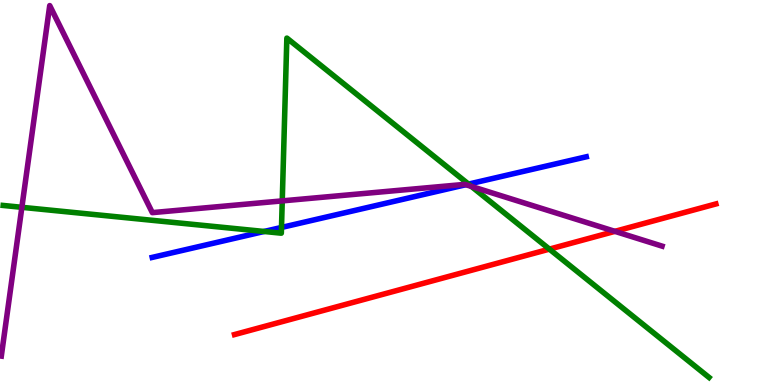[{'lines': ['blue', 'red'], 'intersections': []}, {'lines': ['green', 'red'], 'intersections': [{'x': 7.09, 'y': 3.53}]}, {'lines': ['purple', 'red'], 'intersections': [{'x': 7.93, 'y': 3.99}]}, {'lines': ['blue', 'green'], 'intersections': [{'x': 3.41, 'y': 3.99}, {'x': 3.63, 'y': 4.09}, {'x': 6.05, 'y': 5.22}]}, {'lines': ['blue', 'purple'], 'intersections': [{'x': 6.01, 'y': 5.2}]}, {'lines': ['green', 'purple'], 'intersections': [{'x': 0.282, 'y': 4.62}, {'x': 3.64, 'y': 4.78}, {'x': 6.08, 'y': 5.16}]}]